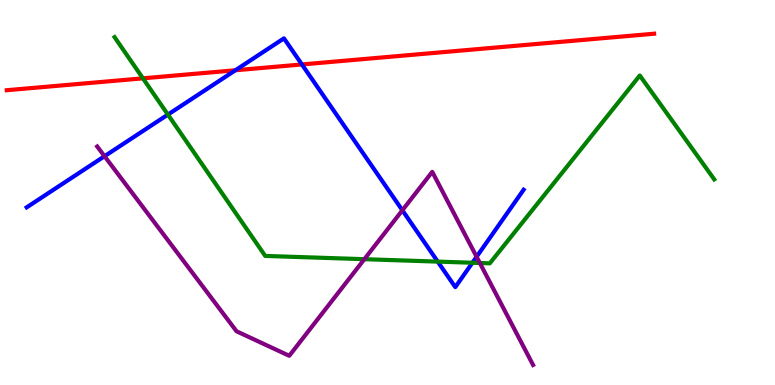[{'lines': ['blue', 'red'], 'intersections': [{'x': 3.04, 'y': 8.18}, {'x': 3.9, 'y': 8.33}]}, {'lines': ['green', 'red'], 'intersections': [{'x': 1.84, 'y': 7.97}]}, {'lines': ['purple', 'red'], 'intersections': []}, {'lines': ['blue', 'green'], 'intersections': [{'x': 2.17, 'y': 7.02}, {'x': 5.65, 'y': 3.2}, {'x': 6.1, 'y': 3.18}]}, {'lines': ['blue', 'purple'], 'intersections': [{'x': 1.35, 'y': 5.94}, {'x': 5.19, 'y': 4.54}, {'x': 6.15, 'y': 3.33}]}, {'lines': ['green', 'purple'], 'intersections': [{'x': 4.7, 'y': 3.27}, {'x': 6.19, 'y': 3.17}]}]